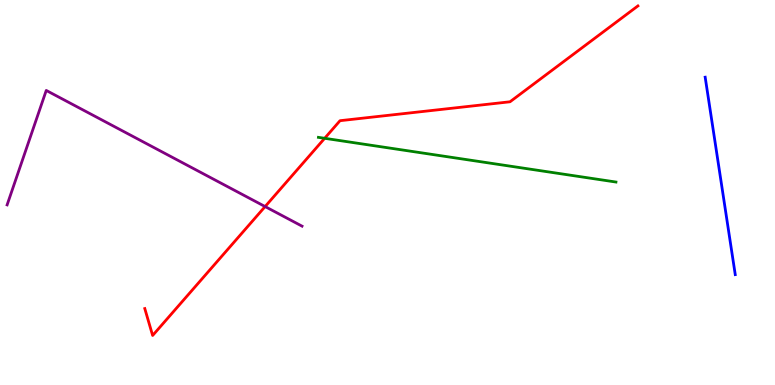[{'lines': ['blue', 'red'], 'intersections': []}, {'lines': ['green', 'red'], 'intersections': [{'x': 4.19, 'y': 6.41}]}, {'lines': ['purple', 'red'], 'intersections': [{'x': 3.42, 'y': 4.63}]}, {'lines': ['blue', 'green'], 'intersections': []}, {'lines': ['blue', 'purple'], 'intersections': []}, {'lines': ['green', 'purple'], 'intersections': []}]